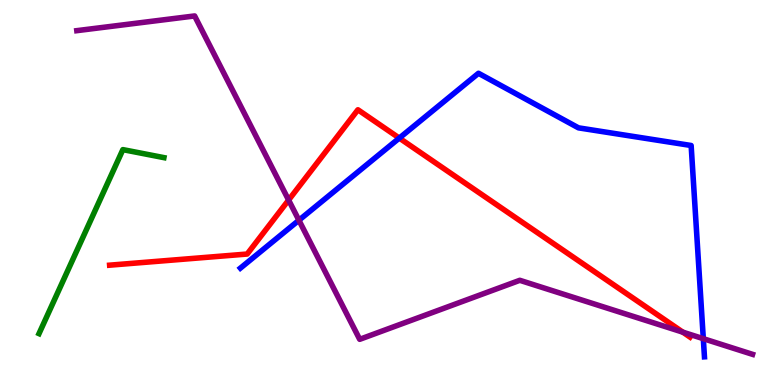[{'lines': ['blue', 'red'], 'intersections': [{'x': 5.15, 'y': 6.41}]}, {'lines': ['green', 'red'], 'intersections': []}, {'lines': ['purple', 'red'], 'intersections': [{'x': 3.72, 'y': 4.8}, {'x': 8.81, 'y': 1.37}]}, {'lines': ['blue', 'green'], 'intersections': []}, {'lines': ['blue', 'purple'], 'intersections': [{'x': 3.86, 'y': 4.28}, {'x': 9.07, 'y': 1.2}]}, {'lines': ['green', 'purple'], 'intersections': []}]